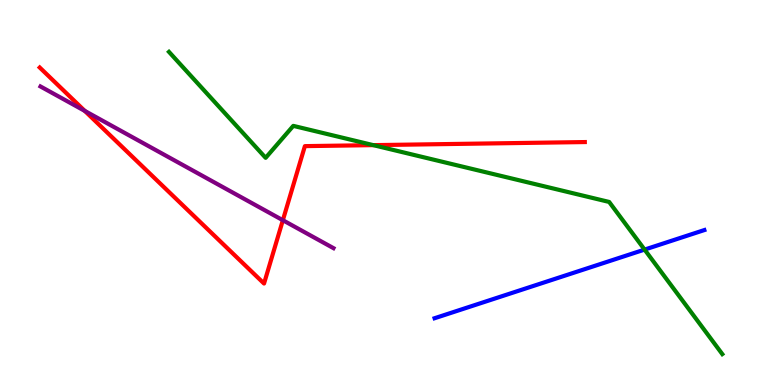[{'lines': ['blue', 'red'], 'intersections': []}, {'lines': ['green', 'red'], 'intersections': [{'x': 4.82, 'y': 6.23}]}, {'lines': ['purple', 'red'], 'intersections': [{'x': 1.09, 'y': 7.12}, {'x': 3.65, 'y': 4.28}]}, {'lines': ['blue', 'green'], 'intersections': [{'x': 8.32, 'y': 3.52}]}, {'lines': ['blue', 'purple'], 'intersections': []}, {'lines': ['green', 'purple'], 'intersections': []}]